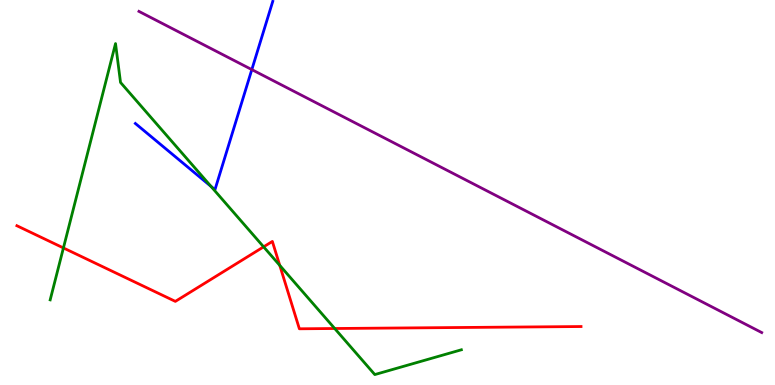[{'lines': ['blue', 'red'], 'intersections': []}, {'lines': ['green', 'red'], 'intersections': [{'x': 0.818, 'y': 3.56}, {'x': 3.4, 'y': 3.59}, {'x': 3.61, 'y': 3.11}, {'x': 4.32, 'y': 1.47}]}, {'lines': ['purple', 'red'], 'intersections': []}, {'lines': ['blue', 'green'], 'intersections': [{'x': 2.72, 'y': 5.16}]}, {'lines': ['blue', 'purple'], 'intersections': [{'x': 3.25, 'y': 8.19}]}, {'lines': ['green', 'purple'], 'intersections': []}]